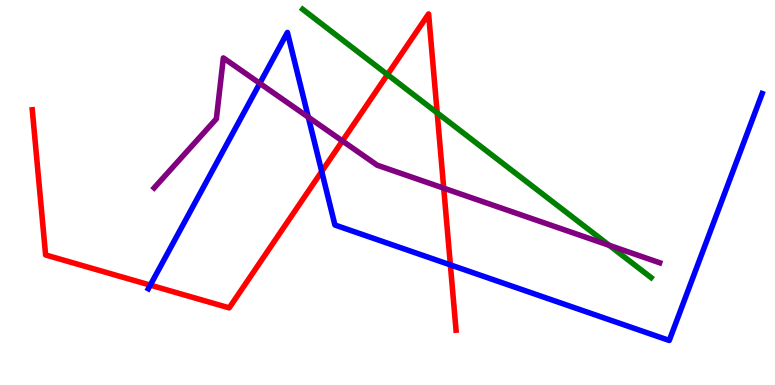[{'lines': ['blue', 'red'], 'intersections': [{'x': 1.94, 'y': 2.59}, {'x': 4.15, 'y': 5.55}, {'x': 5.81, 'y': 3.12}]}, {'lines': ['green', 'red'], 'intersections': [{'x': 5.0, 'y': 8.06}, {'x': 5.64, 'y': 7.07}]}, {'lines': ['purple', 'red'], 'intersections': [{'x': 4.42, 'y': 6.34}, {'x': 5.73, 'y': 5.11}]}, {'lines': ['blue', 'green'], 'intersections': []}, {'lines': ['blue', 'purple'], 'intersections': [{'x': 3.35, 'y': 7.84}, {'x': 3.98, 'y': 6.96}]}, {'lines': ['green', 'purple'], 'intersections': [{'x': 7.86, 'y': 3.63}]}]